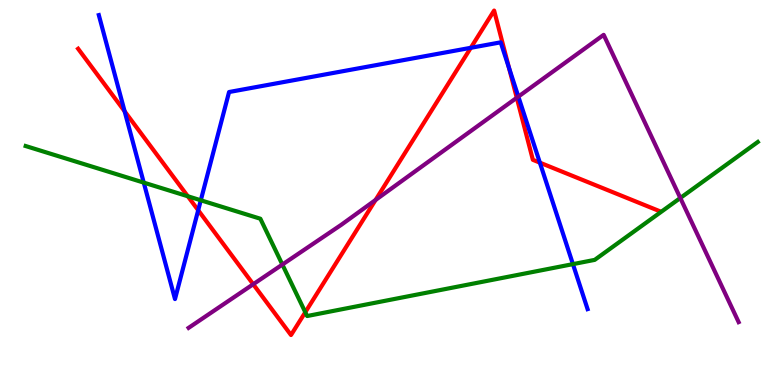[{'lines': ['blue', 'red'], 'intersections': [{'x': 1.61, 'y': 7.11}, {'x': 2.56, 'y': 4.54}, {'x': 6.07, 'y': 8.76}, {'x': 6.57, 'y': 8.24}, {'x': 6.97, 'y': 5.78}]}, {'lines': ['green', 'red'], 'intersections': [{'x': 2.42, 'y': 4.9}, {'x': 3.94, 'y': 1.89}]}, {'lines': ['purple', 'red'], 'intersections': [{'x': 3.27, 'y': 2.62}, {'x': 4.85, 'y': 4.81}, {'x': 6.67, 'y': 7.46}]}, {'lines': ['blue', 'green'], 'intersections': [{'x': 1.85, 'y': 5.26}, {'x': 2.59, 'y': 4.8}, {'x': 7.39, 'y': 3.14}]}, {'lines': ['blue', 'purple'], 'intersections': [{'x': 6.69, 'y': 7.49}]}, {'lines': ['green', 'purple'], 'intersections': [{'x': 3.64, 'y': 3.13}, {'x': 8.78, 'y': 4.86}]}]